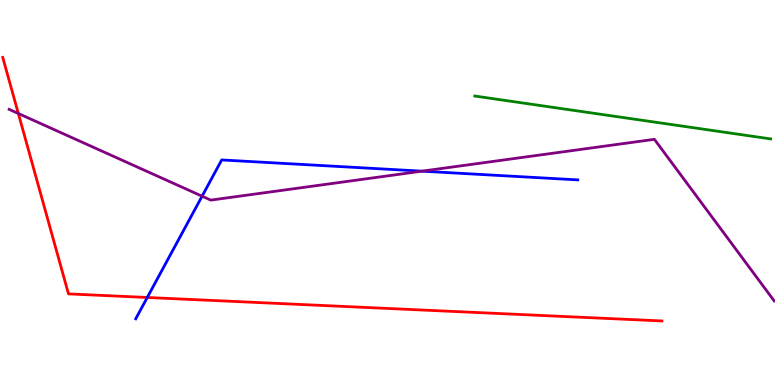[{'lines': ['blue', 'red'], 'intersections': [{'x': 1.9, 'y': 2.27}]}, {'lines': ['green', 'red'], 'intersections': []}, {'lines': ['purple', 'red'], 'intersections': [{'x': 0.237, 'y': 7.05}]}, {'lines': ['blue', 'green'], 'intersections': []}, {'lines': ['blue', 'purple'], 'intersections': [{'x': 2.61, 'y': 4.9}, {'x': 5.45, 'y': 5.55}]}, {'lines': ['green', 'purple'], 'intersections': []}]